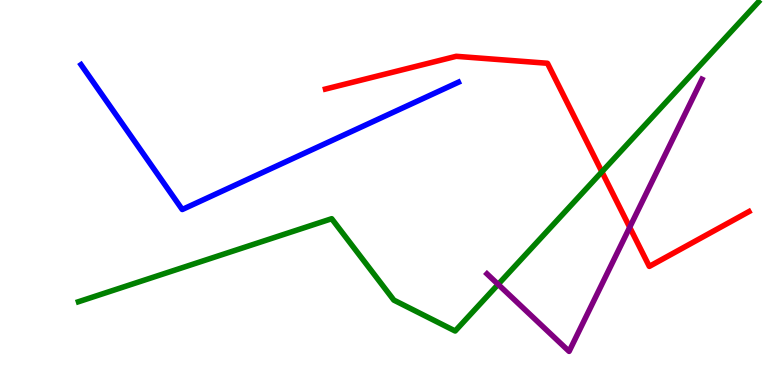[{'lines': ['blue', 'red'], 'intersections': []}, {'lines': ['green', 'red'], 'intersections': [{'x': 7.77, 'y': 5.54}]}, {'lines': ['purple', 'red'], 'intersections': [{'x': 8.13, 'y': 4.1}]}, {'lines': ['blue', 'green'], 'intersections': []}, {'lines': ['blue', 'purple'], 'intersections': []}, {'lines': ['green', 'purple'], 'intersections': [{'x': 6.43, 'y': 2.61}]}]